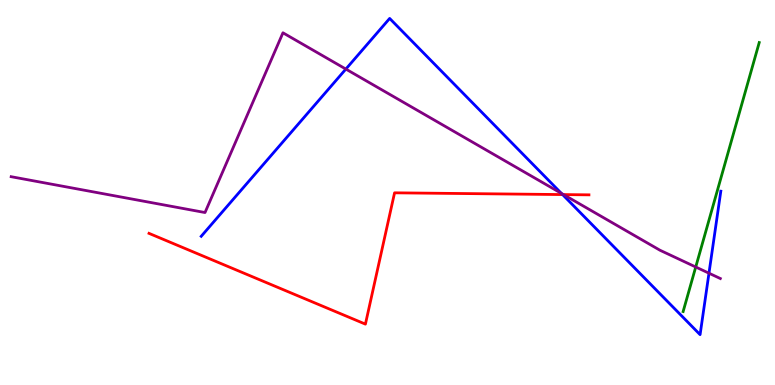[{'lines': ['blue', 'red'], 'intersections': [{'x': 7.26, 'y': 4.95}]}, {'lines': ['green', 'red'], 'intersections': []}, {'lines': ['purple', 'red'], 'intersections': [{'x': 7.27, 'y': 4.95}]}, {'lines': ['blue', 'green'], 'intersections': []}, {'lines': ['blue', 'purple'], 'intersections': [{'x': 4.46, 'y': 8.21}, {'x': 7.24, 'y': 4.98}, {'x': 9.15, 'y': 2.9}]}, {'lines': ['green', 'purple'], 'intersections': [{'x': 8.98, 'y': 3.06}]}]